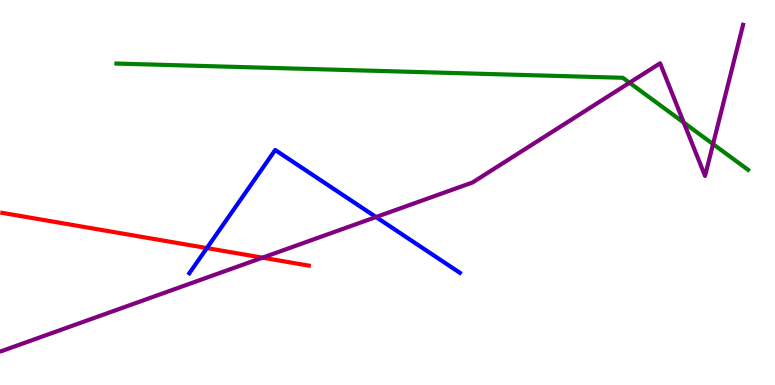[{'lines': ['blue', 'red'], 'intersections': [{'x': 2.67, 'y': 3.56}]}, {'lines': ['green', 'red'], 'intersections': []}, {'lines': ['purple', 'red'], 'intersections': [{'x': 3.39, 'y': 3.31}]}, {'lines': ['blue', 'green'], 'intersections': []}, {'lines': ['blue', 'purple'], 'intersections': [{'x': 4.85, 'y': 4.36}]}, {'lines': ['green', 'purple'], 'intersections': [{'x': 8.12, 'y': 7.85}, {'x': 8.82, 'y': 6.82}, {'x': 9.2, 'y': 6.26}]}]